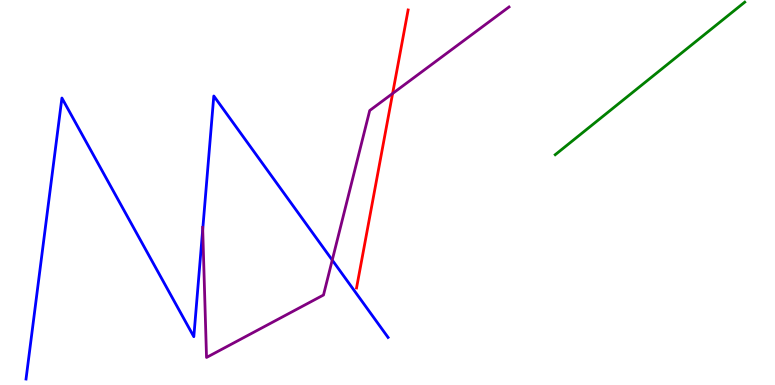[{'lines': ['blue', 'red'], 'intersections': []}, {'lines': ['green', 'red'], 'intersections': []}, {'lines': ['purple', 'red'], 'intersections': [{'x': 5.07, 'y': 7.57}]}, {'lines': ['blue', 'green'], 'intersections': []}, {'lines': ['blue', 'purple'], 'intersections': [{'x': 2.62, 'y': 4.04}, {'x': 4.29, 'y': 3.24}]}, {'lines': ['green', 'purple'], 'intersections': []}]